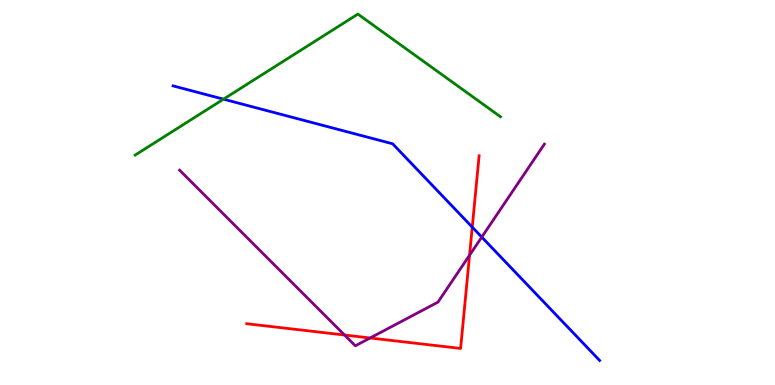[{'lines': ['blue', 'red'], 'intersections': [{'x': 6.09, 'y': 4.1}]}, {'lines': ['green', 'red'], 'intersections': []}, {'lines': ['purple', 'red'], 'intersections': [{'x': 4.45, 'y': 1.3}, {'x': 4.78, 'y': 1.22}, {'x': 6.06, 'y': 3.37}]}, {'lines': ['blue', 'green'], 'intersections': [{'x': 2.88, 'y': 7.42}]}, {'lines': ['blue', 'purple'], 'intersections': [{'x': 6.22, 'y': 3.84}]}, {'lines': ['green', 'purple'], 'intersections': []}]